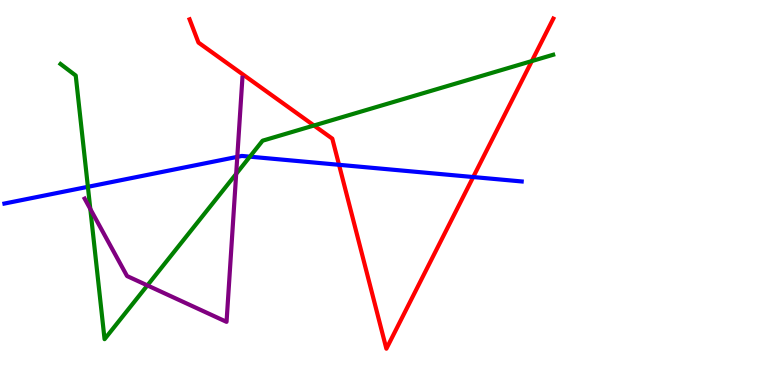[{'lines': ['blue', 'red'], 'intersections': [{'x': 4.37, 'y': 5.72}, {'x': 6.11, 'y': 5.4}]}, {'lines': ['green', 'red'], 'intersections': [{'x': 4.05, 'y': 6.74}, {'x': 6.86, 'y': 8.41}]}, {'lines': ['purple', 'red'], 'intersections': []}, {'lines': ['blue', 'green'], 'intersections': [{'x': 1.13, 'y': 5.15}, {'x': 3.22, 'y': 5.93}]}, {'lines': ['blue', 'purple'], 'intersections': [{'x': 3.06, 'y': 5.93}]}, {'lines': ['green', 'purple'], 'intersections': [{'x': 1.17, 'y': 4.57}, {'x': 1.9, 'y': 2.59}, {'x': 3.05, 'y': 5.48}]}]